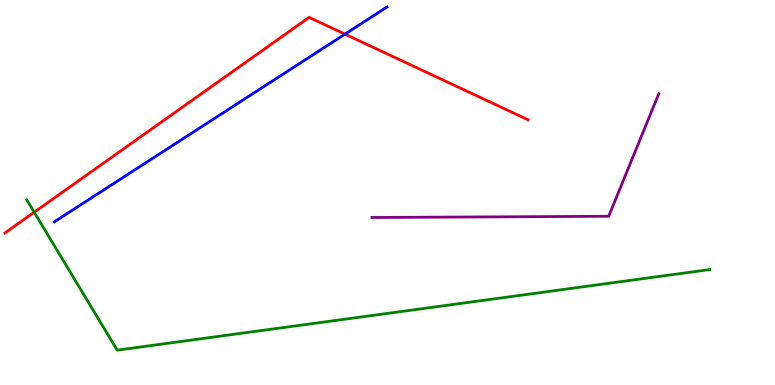[{'lines': ['blue', 'red'], 'intersections': [{'x': 4.45, 'y': 9.11}]}, {'lines': ['green', 'red'], 'intersections': [{'x': 0.441, 'y': 4.49}]}, {'lines': ['purple', 'red'], 'intersections': []}, {'lines': ['blue', 'green'], 'intersections': []}, {'lines': ['blue', 'purple'], 'intersections': []}, {'lines': ['green', 'purple'], 'intersections': []}]